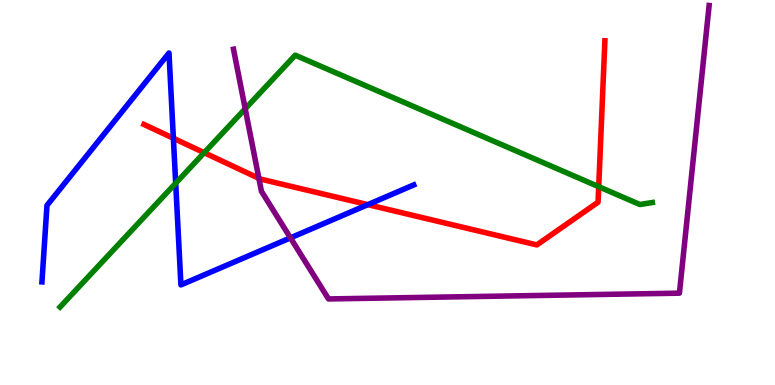[{'lines': ['blue', 'red'], 'intersections': [{'x': 2.24, 'y': 6.41}, {'x': 4.75, 'y': 4.68}]}, {'lines': ['green', 'red'], 'intersections': [{'x': 2.63, 'y': 6.03}, {'x': 7.73, 'y': 5.15}]}, {'lines': ['purple', 'red'], 'intersections': [{'x': 3.34, 'y': 5.37}]}, {'lines': ['blue', 'green'], 'intersections': [{'x': 2.27, 'y': 5.24}]}, {'lines': ['blue', 'purple'], 'intersections': [{'x': 3.75, 'y': 3.82}]}, {'lines': ['green', 'purple'], 'intersections': [{'x': 3.16, 'y': 7.17}]}]